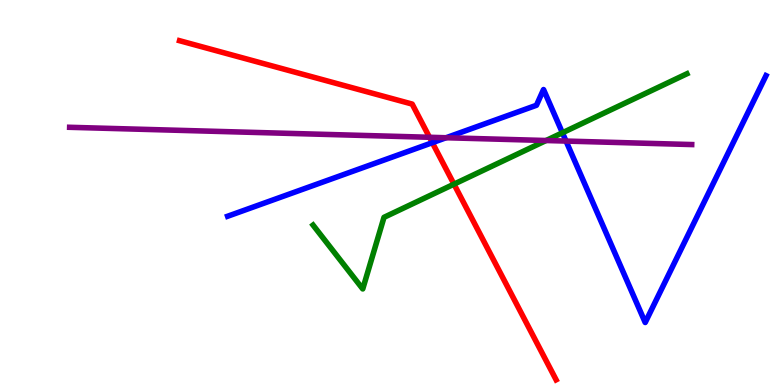[{'lines': ['blue', 'red'], 'intersections': [{'x': 5.58, 'y': 6.29}]}, {'lines': ['green', 'red'], 'intersections': [{'x': 5.86, 'y': 5.22}]}, {'lines': ['purple', 'red'], 'intersections': [{'x': 5.54, 'y': 6.43}]}, {'lines': ['blue', 'green'], 'intersections': [{'x': 7.26, 'y': 6.55}]}, {'lines': ['blue', 'purple'], 'intersections': [{'x': 5.76, 'y': 6.42}, {'x': 7.3, 'y': 6.34}]}, {'lines': ['green', 'purple'], 'intersections': [{'x': 7.05, 'y': 6.35}]}]